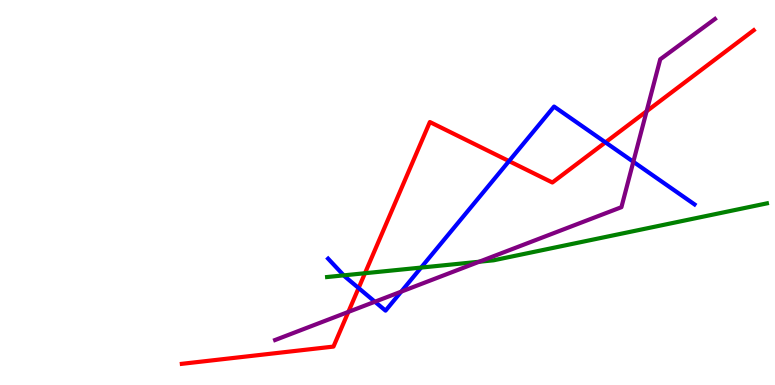[{'lines': ['blue', 'red'], 'intersections': [{'x': 4.63, 'y': 2.52}, {'x': 6.57, 'y': 5.82}, {'x': 7.81, 'y': 6.3}]}, {'lines': ['green', 'red'], 'intersections': [{'x': 4.71, 'y': 2.9}]}, {'lines': ['purple', 'red'], 'intersections': [{'x': 4.49, 'y': 1.9}, {'x': 8.34, 'y': 7.11}]}, {'lines': ['blue', 'green'], 'intersections': [{'x': 4.44, 'y': 2.85}, {'x': 5.43, 'y': 3.05}]}, {'lines': ['blue', 'purple'], 'intersections': [{'x': 4.84, 'y': 2.16}, {'x': 5.18, 'y': 2.42}, {'x': 8.17, 'y': 5.8}]}, {'lines': ['green', 'purple'], 'intersections': [{'x': 6.18, 'y': 3.2}]}]